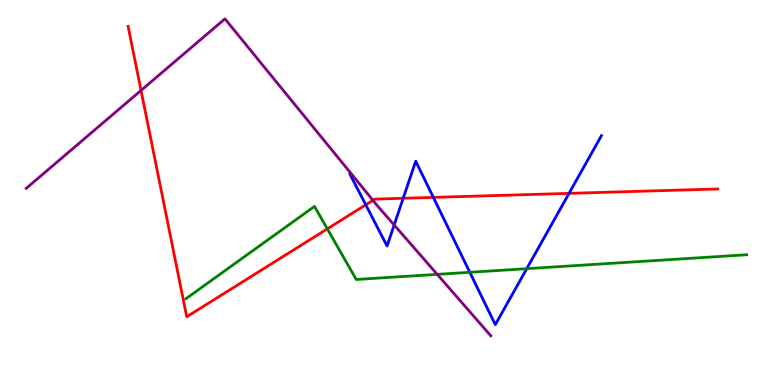[{'lines': ['blue', 'red'], 'intersections': [{'x': 4.72, 'y': 4.68}, {'x': 5.2, 'y': 4.85}, {'x': 5.59, 'y': 4.87}, {'x': 7.34, 'y': 4.98}]}, {'lines': ['green', 'red'], 'intersections': [{'x': 4.22, 'y': 4.06}]}, {'lines': ['purple', 'red'], 'intersections': [{'x': 1.82, 'y': 7.65}, {'x': 4.81, 'y': 4.8}]}, {'lines': ['blue', 'green'], 'intersections': [{'x': 6.06, 'y': 2.93}, {'x': 6.8, 'y': 3.02}]}, {'lines': ['blue', 'purple'], 'intersections': [{'x': 5.09, 'y': 4.16}]}, {'lines': ['green', 'purple'], 'intersections': [{'x': 5.64, 'y': 2.87}]}]